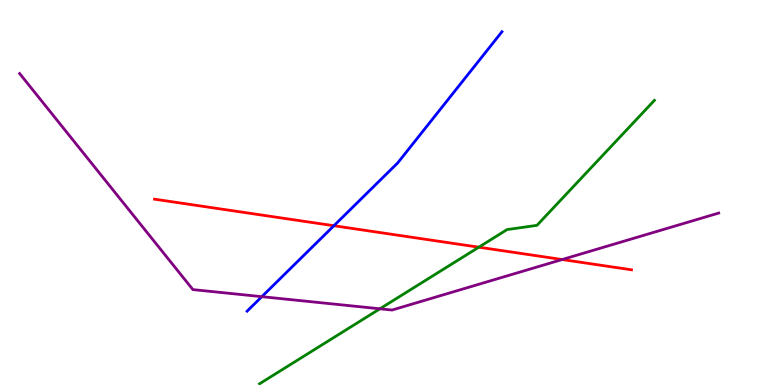[{'lines': ['blue', 'red'], 'intersections': [{'x': 4.31, 'y': 4.14}]}, {'lines': ['green', 'red'], 'intersections': [{'x': 6.18, 'y': 3.58}]}, {'lines': ['purple', 'red'], 'intersections': [{'x': 7.25, 'y': 3.26}]}, {'lines': ['blue', 'green'], 'intersections': []}, {'lines': ['blue', 'purple'], 'intersections': [{'x': 3.38, 'y': 2.29}]}, {'lines': ['green', 'purple'], 'intersections': [{'x': 4.9, 'y': 1.98}]}]